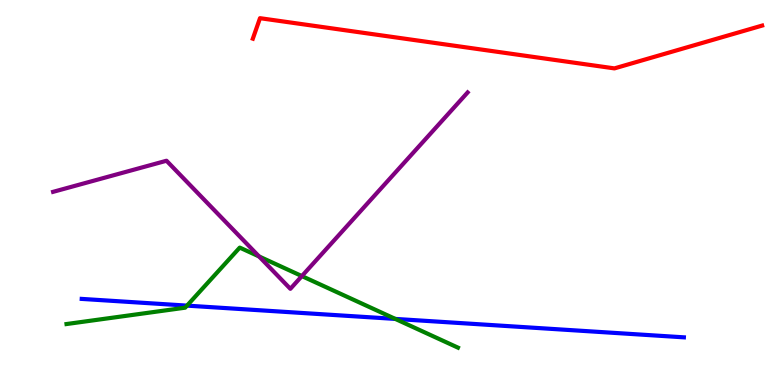[{'lines': ['blue', 'red'], 'intersections': []}, {'lines': ['green', 'red'], 'intersections': []}, {'lines': ['purple', 'red'], 'intersections': []}, {'lines': ['blue', 'green'], 'intersections': [{'x': 2.41, 'y': 2.06}, {'x': 5.1, 'y': 1.72}]}, {'lines': ['blue', 'purple'], 'intersections': []}, {'lines': ['green', 'purple'], 'intersections': [{'x': 3.34, 'y': 3.34}, {'x': 3.9, 'y': 2.83}]}]